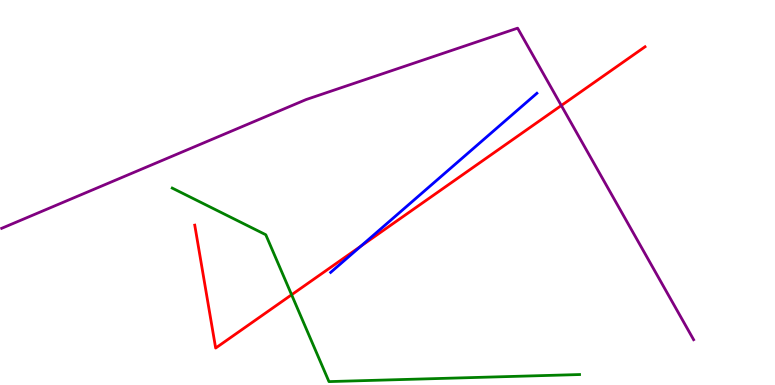[{'lines': ['blue', 'red'], 'intersections': [{'x': 4.66, 'y': 3.61}]}, {'lines': ['green', 'red'], 'intersections': [{'x': 3.76, 'y': 2.34}]}, {'lines': ['purple', 'red'], 'intersections': [{'x': 7.24, 'y': 7.26}]}, {'lines': ['blue', 'green'], 'intersections': []}, {'lines': ['blue', 'purple'], 'intersections': []}, {'lines': ['green', 'purple'], 'intersections': []}]